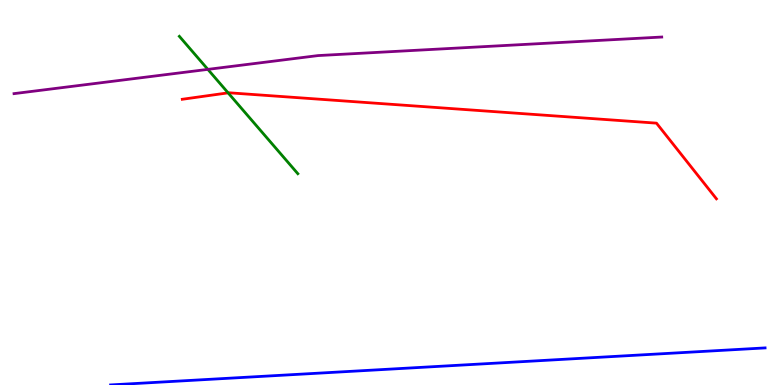[{'lines': ['blue', 'red'], 'intersections': []}, {'lines': ['green', 'red'], 'intersections': [{'x': 2.94, 'y': 7.59}]}, {'lines': ['purple', 'red'], 'intersections': []}, {'lines': ['blue', 'green'], 'intersections': []}, {'lines': ['blue', 'purple'], 'intersections': []}, {'lines': ['green', 'purple'], 'intersections': [{'x': 2.68, 'y': 8.2}]}]